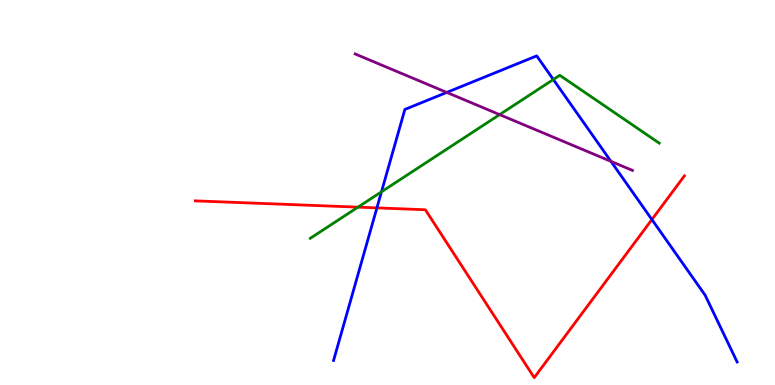[{'lines': ['blue', 'red'], 'intersections': [{'x': 4.86, 'y': 4.6}, {'x': 8.41, 'y': 4.3}]}, {'lines': ['green', 'red'], 'intersections': [{'x': 4.62, 'y': 4.62}]}, {'lines': ['purple', 'red'], 'intersections': []}, {'lines': ['blue', 'green'], 'intersections': [{'x': 4.92, 'y': 5.02}, {'x': 7.14, 'y': 7.93}]}, {'lines': ['blue', 'purple'], 'intersections': [{'x': 5.76, 'y': 7.6}, {'x': 7.88, 'y': 5.81}]}, {'lines': ['green', 'purple'], 'intersections': [{'x': 6.45, 'y': 7.02}]}]